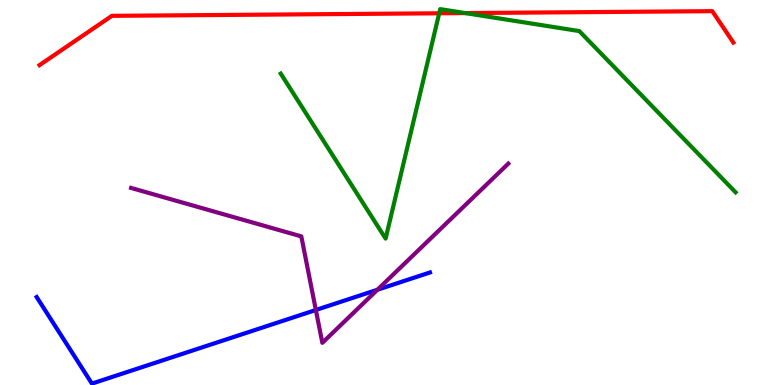[{'lines': ['blue', 'red'], 'intersections': []}, {'lines': ['green', 'red'], 'intersections': [{'x': 5.67, 'y': 9.65}, {'x': 6.0, 'y': 9.66}]}, {'lines': ['purple', 'red'], 'intersections': []}, {'lines': ['blue', 'green'], 'intersections': []}, {'lines': ['blue', 'purple'], 'intersections': [{'x': 4.08, 'y': 1.95}, {'x': 4.87, 'y': 2.47}]}, {'lines': ['green', 'purple'], 'intersections': []}]